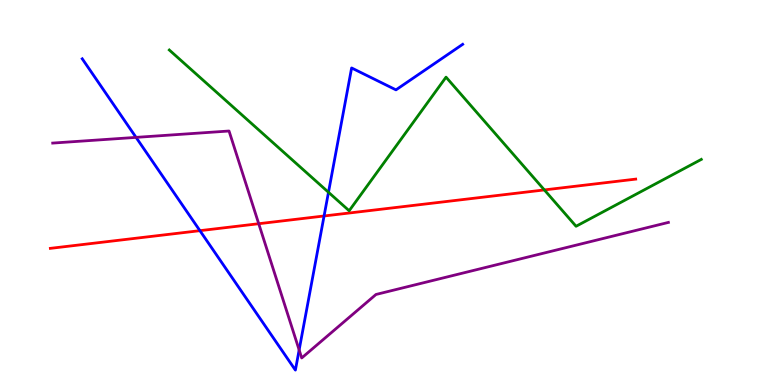[{'lines': ['blue', 'red'], 'intersections': [{'x': 2.58, 'y': 4.01}, {'x': 4.18, 'y': 4.39}]}, {'lines': ['green', 'red'], 'intersections': [{'x': 7.02, 'y': 5.07}]}, {'lines': ['purple', 'red'], 'intersections': [{'x': 3.34, 'y': 4.19}]}, {'lines': ['blue', 'green'], 'intersections': [{'x': 4.24, 'y': 5.01}]}, {'lines': ['blue', 'purple'], 'intersections': [{'x': 1.76, 'y': 6.43}, {'x': 3.86, 'y': 0.911}]}, {'lines': ['green', 'purple'], 'intersections': []}]